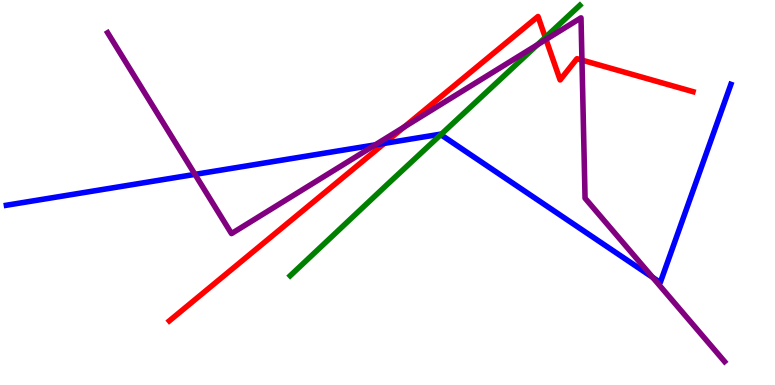[{'lines': ['blue', 'red'], 'intersections': [{'x': 4.96, 'y': 6.28}]}, {'lines': ['green', 'red'], 'intersections': [{'x': 7.04, 'y': 9.03}]}, {'lines': ['purple', 'red'], 'intersections': [{'x': 5.21, 'y': 6.7}, {'x': 7.05, 'y': 8.98}, {'x': 7.51, 'y': 8.44}]}, {'lines': ['blue', 'green'], 'intersections': [{'x': 5.69, 'y': 6.5}]}, {'lines': ['blue', 'purple'], 'intersections': [{'x': 2.52, 'y': 5.47}, {'x': 4.84, 'y': 6.24}, {'x': 8.42, 'y': 2.8}]}, {'lines': ['green', 'purple'], 'intersections': [{'x': 6.94, 'y': 8.84}]}]